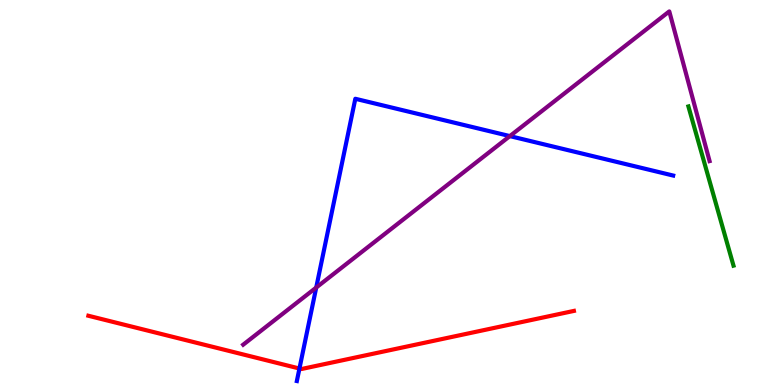[{'lines': ['blue', 'red'], 'intersections': [{'x': 3.86, 'y': 0.428}]}, {'lines': ['green', 'red'], 'intersections': []}, {'lines': ['purple', 'red'], 'intersections': []}, {'lines': ['blue', 'green'], 'intersections': []}, {'lines': ['blue', 'purple'], 'intersections': [{'x': 4.08, 'y': 2.53}, {'x': 6.58, 'y': 6.46}]}, {'lines': ['green', 'purple'], 'intersections': []}]